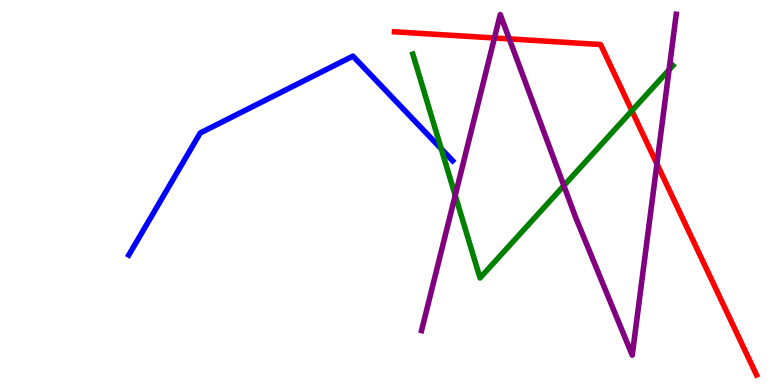[{'lines': ['blue', 'red'], 'intersections': []}, {'lines': ['green', 'red'], 'intersections': [{'x': 8.15, 'y': 7.12}]}, {'lines': ['purple', 'red'], 'intersections': [{'x': 6.38, 'y': 9.01}, {'x': 6.57, 'y': 8.99}, {'x': 8.48, 'y': 5.74}]}, {'lines': ['blue', 'green'], 'intersections': [{'x': 5.69, 'y': 6.13}]}, {'lines': ['blue', 'purple'], 'intersections': []}, {'lines': ['green', 'purple'], 'intersections': [{'x': 5.87, 'y': 4.93}, {'x': 7.28, 'y': 5.18}, {'x': 8.63, 'y': 8.19}]}]